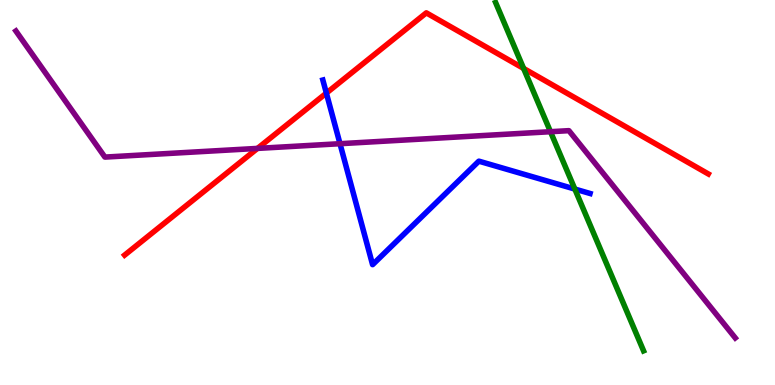[{'lines': ['blue', 'red'], 'intersections': [{'x': 4.21, 'y': 7.58}]}, {'lines': ['green', 'red'], 'intersections': [{'x': 6.76, 'y': 8.22}]}, {'lines': ['purple', 'red'], 'intersections': [{'x': 3.32, 'y': 6.15}]}, {'lines': ['blue', 'green'], 'intersections': [{'x': 7.42, 'y': 5.09}]}, {'lines': ['blue', 'purple'], 'intersections': [{'x': 4.39, 'y': 6.27}]}, {'lines': ['green', 'purple'], 'intersections': [{'x': 7.1, 'y': 6.58}]}]